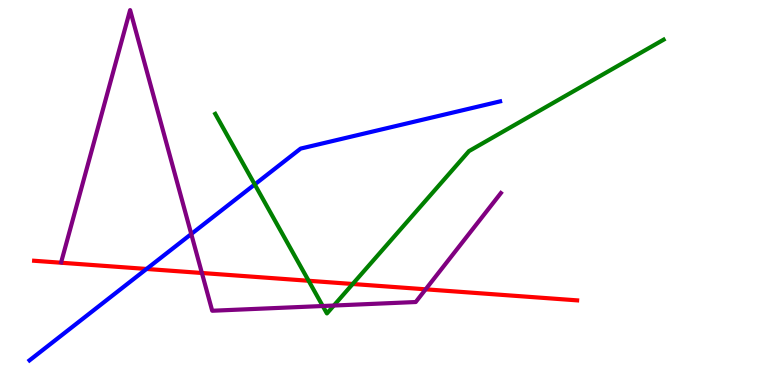[{'lines': ['blue', 'red'], 'intersections': [{'x': 1.89, 'y': 3.01}]}, {'lines': ['green', 'red'], 'intersections': [{'x': 3.98, 'y': 2.71}, {'x': 4.55, 'y': 2.62}]}, {'lines': ['purple', 'red'], 'intersections': [{'x': 2.61, 'y': 2.91}, {'x': 5.49, 'y': 2.49}]}, {'lines': ['blue', 'green'], 'intersections': [{'x': 3.29, 'y': 5.21}]}, {'lines': ['blue', 'purple'], 'intersections': [{'x': 2.47, 'y': 3.92}]}, {'lines': ['green', 'purple'], 'intersections': [{'x': 4.16, 'y': 2.05}, {'x': 4.31, 'y': 2.06}]}]